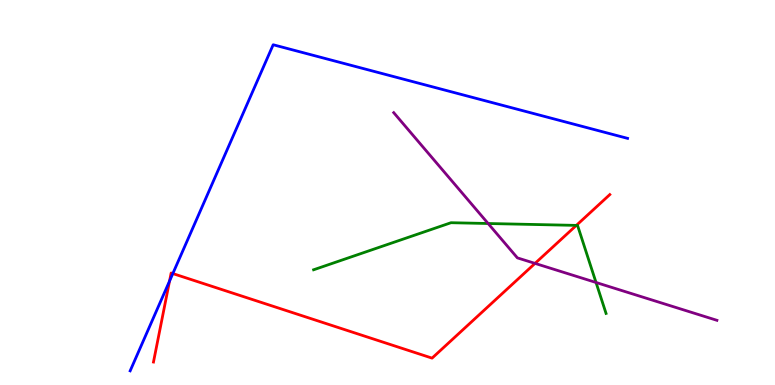[{'lines': ['blue', 'red'], 'intersections': [{'x': 2.19, 'y': 2.7}, {'x': 2.23, 'y': 2.89}]}, {'lines': ['green', 'red'], 'intersections': [{'x': 7.44, 'y': 4.15}]}, {'lines': ['purple', 'red'], 'intersections': [{'x': 6.9, 'y': 3.16}]}, {'lines': ['blue', 'green'], 'intersections': []}, {'lines': ['blue', 'purple'], 'intersections': []}, {'lines': ['green', 'purple'], 'intersections': [{'x': 6.3, 'y': 4.19}, {'x': 7.69, 'y': 2.66}]}]